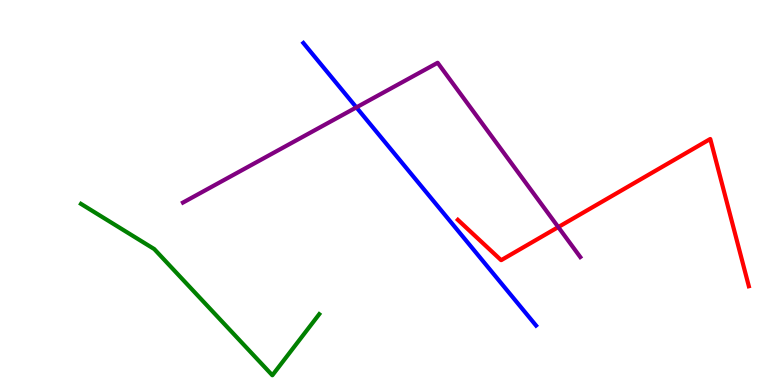[{'lines': ['blue', 'red'], 'intersections': []}, {'lines': ['green', 'red'], 'intersections': []}, {'lines': ['purple', 'red'], 'intersections': [{'x': 7.2, 'y': 4.1}]}, {'lines': ['blue', 'green'], 'intersections': []}, {'lines': ['blue', 'purple'], 'intersections': [{'x': 4.6, 'y': 7.21}]}, {'lines': ['green', 'purple'], 'intersections': []}]